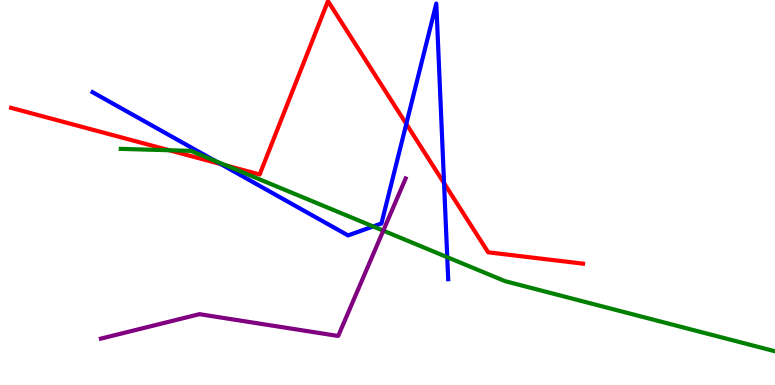[{'lines': ['blue', 'red'], 'intersections': [{'x': 2.85, 'y': 5.74}, {'x': 5.24, 'y': 6.78}, {'x': 5.73, 'y': 5.24}]}, {'lines': ['green', 'red'], 'intersections': [{'x': 2.18, 'y': 6.1}, {'x': 2.92, 'y': 5.7}]}, {'lines': ['purple', 'red'], 'intersections': []}, {'lines': ['blue', 'green'], 'intersections': [{'x': 2.78, 'y': 5.82}, {'x': 4.81, 'y': 4.12}, {'x': 5.77, 'y': 3.32}]}, {'lines': ['blue', 'purple'], 'intersections': []}, {'lines': ['green', 'purple'], 'intersections': [{'x': 4.95, 'y': 4.01}]}]